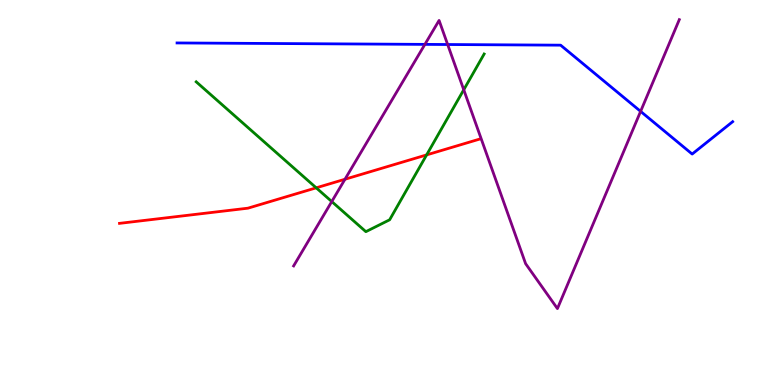[{'lines': ['blue', 'red'], 'intersections': []}, {'lines': ['green', 'red'], 'intersections': [{'x': 4.08, 'y': 5.12}, {'x': 5.5, 'y': 5.98}]}, {'lines': ['purple', 'red'], 'intersections': [{'x': 4.45, 'y': 5.34}]}, {'lines': ['blue', 'green'], 'intersections': []}, {'lines': ['blue', 'purple'], 'intersections': [{'x': 5.48, 'y': 8.85}, {'x': 5.78, 'y': 8.84}, {'x': 8.27, 'y': 7.11}]}, {'lines': ['green', 'purple'], 'intersections': [{'x': 4.28, 'y': 4.76}, {'x': 5.98, 'y': 7.67}]}]